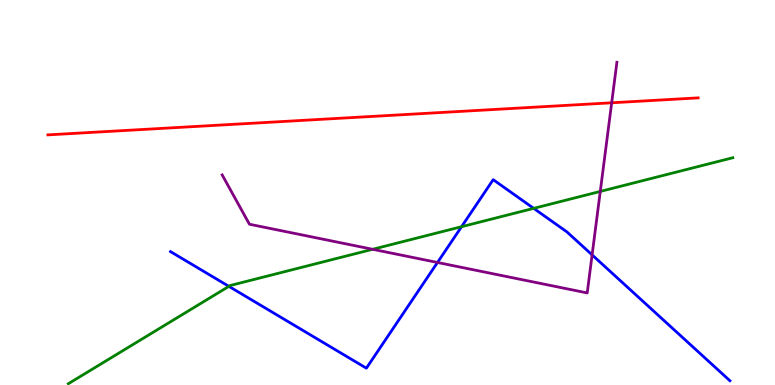[{'lines': ['blue', 'red'], 'intersections': []}, {'lines': ['green', 'red'], 'intersections': []}, {'lines': ['purple', 'red'], 'intersections': [{'x': 7.89, 'y': 7.33}]}, {'lines': ['blue', 'green'], 'intersections': [{'x': 2.95, 'y': 2.56}, {'x': 5.96, 'y': 4.11}, {'x': 6.89, 'y': 4.59}]}, {'lines': ['blue', 'purple'], 'intersections': [{'x': 5.65, 'y': 3.18}, {'x': 7.64, 'y': 3.38}]}, {'lines': ['green', 'purple'], 'intersections': [{'x': 4.81, 'y': 3.52}, {'x': 7.75, 'y': 5.03}]}]